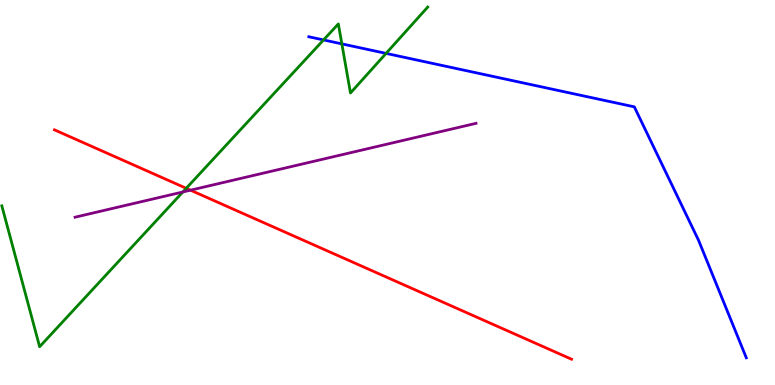[{'lines': ['blue', 'red'], 'intersections': []}, {'lines': ['green', 'red'], 'intersections': [{'x': 2.4, 'y': 5.11}]}, {'lines': ['purple', 'red'], 'intersections': [{'x': 2.46, 'y': 5.06}]}, {'lines': ['blue', 'green'], 'intersections': [{'x': 4.17, 'y': 8.96}, {'x': 4.41, 'y': 8.86}, {'x': 4.98, 'y': 8.61}]}, {'lines': ['blue', 'purple'], 'intersections': []}, {'lines': ['green', 'purple'], 'intersections': [{'x': 2.36, 'y': 5.01}]}]